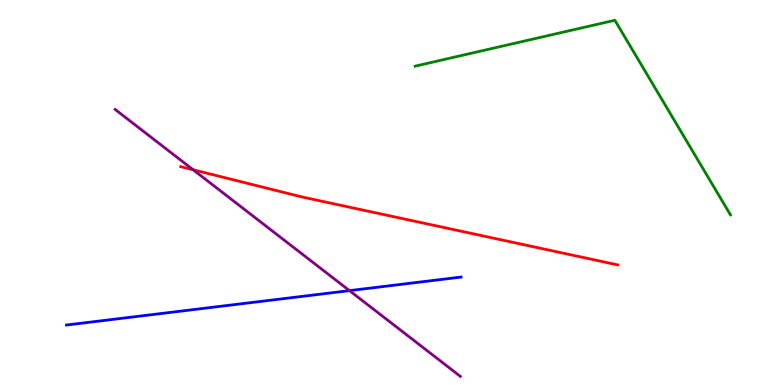[{'lines': ['blue', 'red'], 'intersections': []}, {'lines': ['green', 'red'], 'intersections': []}, {'lines': ['purple', 'red'], 'intersections': [{'x': 2.49, 'y': 5.59}]}, {'lines': ['blue', 'green'], 'intersections': []}, {'lines': ['blue', 'purple'], 'intersections': [{'x': 4.51, 'y': 2.45}]}, {'lines': ['green', 'purple'], 'intersections': []}]